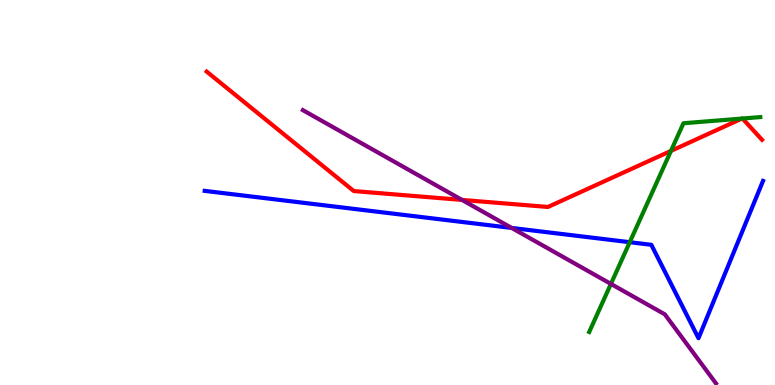[{'lines': ['blue', 'red'], 'intersections': []}, {'lines': ['green', 'red'], 'intersections': [{'x': 8.66, 'y': 6.08}, {'x': 9.57, 'y': 6.92}, {'x': 9.58, 'y': 6.92}]}, {'lines': ['purple', 'red'], 'intersections': [{'x': 5.96, 'y': 4.81}]}, {'lines': ['blue', 'green'], 'intersections': [{'x': 8.13, 'y': 3.71}]}, {'lines': ['blue', 'purple'], 'intersections': [{'x': 6.6, 'y': 4.08}]}, {'lines': ['green', 'purple'], 'intersections': [{'x': 7.88, 'y': 2.63}]}]